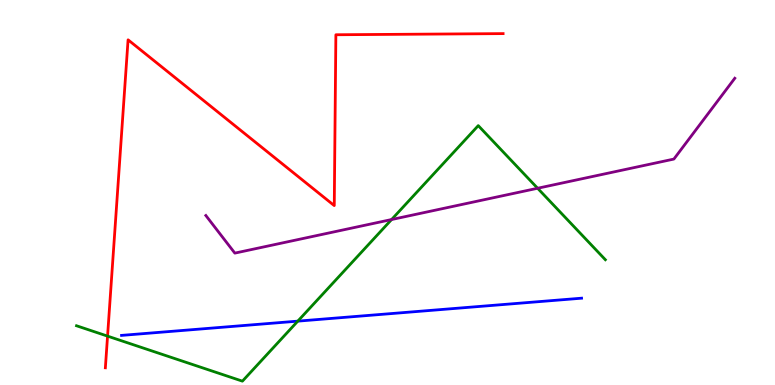[{'lines': ['blue', 'red'], 'intersections': []}, {'lines': ['green', 'red'], 'intersections': [{'x': 1.39, 'y': 1.27}]}, {'lines': ['purple', 'red'], 'intersections': []}, {'lines': ['blue', 'green'], 'intersections': [{'x': 3.84, 'y': 1.66}]}, {'lines': ['blue', 'purple'], 'intersections': []}, {'lines': ['green', 'purple'], 'intersections': [{'x': 5.05, 'y': 4.3}, {'x': 6.94, 'y': 5.11}]}]